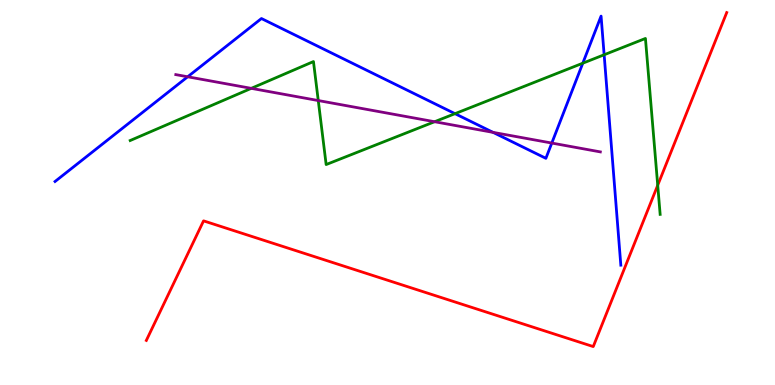[{'lines': ['blue', 'red'], 'intersections': []}, {'lines': ['green', 'red'], 'intersections': [{'x': 8.49, 'y': 5.19}]}, {'lines': ['purple', 'red'], 'intersections': []}, {'lines': ['blue', 'green'], 'intersections': [{'x': 5.87, 'y': 7.05}, {'x': 7.52, 'y': 8.36}, {'x': 7.8, 'y': 8.58}]}, {'lines': ['blue', 'purple'], 'intersections': [{'x': 2.42, 'y': 8.01}, {'x': 6.36, 'y': 6.56}, {'x': 7.12, 'y': 6.28}]}, {'lines': ['green', 'purple'], 'intersections': [{'x': 3.24, 'y': 7.71}, {'x': 4.11, 'y': 7.39}, {'x': 5.61, 'y': 6.84}]}]